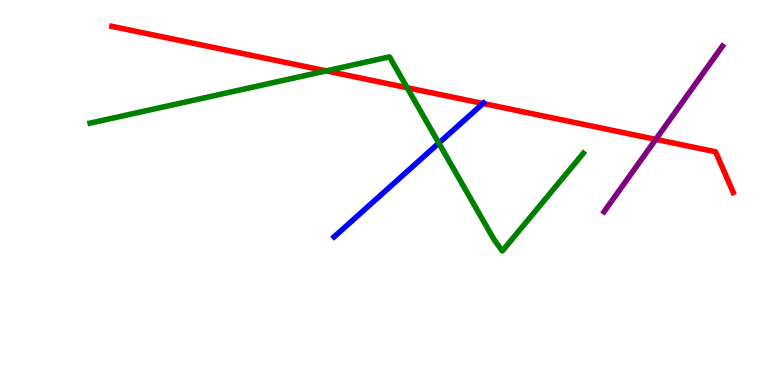[{'lines': ['blue', 'red'], 'intersections': [{'x': 6.23, 'y': 7.31}]}, {'lines': ['green', 'red'], 'intersections': [{'x': 4.21, 'y': 8.16}, {'x': 5.25, 'y': 7.72}]}, {'lines': ['purple', 'red'], 'intersections': [{'x': 8.46, 'y': 6.38}]}, {'lines': ['blue', 'green'], 'intersections': [{'x': 5.66, 'y': 6.28}]}, {'lines': ['blue', 'purple'], 'intersections': []}, {'lines': ['green', 'purple'], 'intersections': []}]